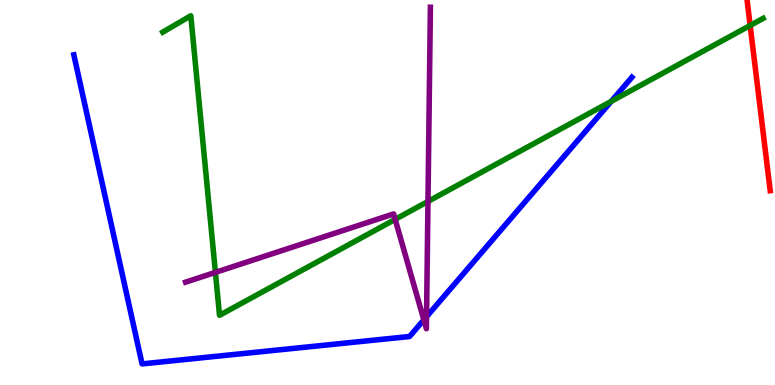[{'lines': ['blue', 'red'], 'intersections': []}, {'lines': ['green', 'red'], 'intersections': [{'x': 9.68, 'y': 9.34}]}, {'lines': ['purple', 'red'], 'intersections': []}, {'lines': ['blue', 'green'], 'intersections': [{'x': 7.89, 'y': 7.37}]}, {'lines': ['blue', 'purple'], 'intersections': [{'x': 5.47, 'y': 1.69}, {'x': 5.5, 'y': 1.77}]}, {'lines': ['green', 'purple'], 'intersections': [{'x': 2.78, 'y': 2.92}, {'x': 5.1, 'y': 4.3}, {'x': 5.52, 'y': 4.77}]}]